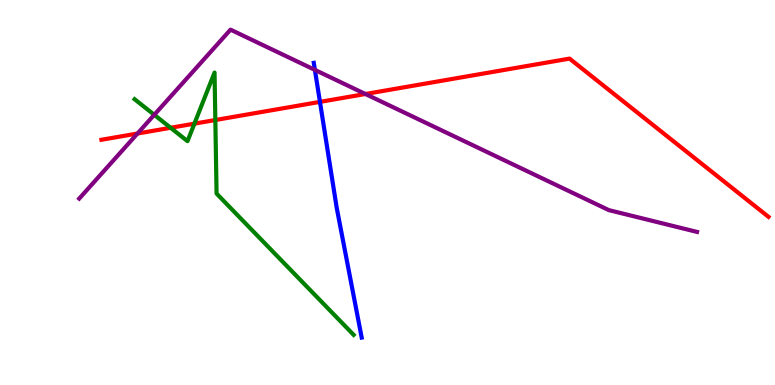[{'lines': ['blue', 'red'], 'intersections': [{'x': 4.13, 'y': 7.35}]}, {'lines': ['green', 'red'], 'intersections': [{'x': 2.2, 'y': 6.68}, {'x': 2.51, 'y': 6.79}, {'x': 2.78, 'y': 6.88}]}, {'lines': ['purple', 'red'], 'intersections': [{'x': 1.77, 'y': 6.53}, {'x': 4.72, 'y': 7.56}]}, {'lines': ['blue', 'green'], 'intersections': []}, {'lines': ['blue', 'purple'], 'intersections': [{'x': 4.06, 'y': 8.18}]}, {'lines': ['green', 'purple'], 'intersections': [{'x': 1.99, 'y': 7.02}]}]